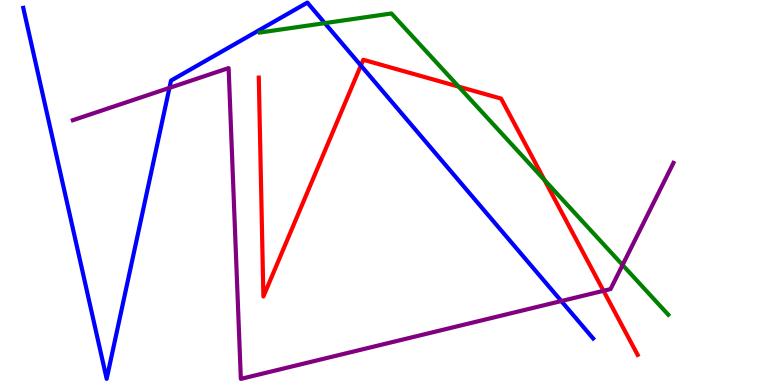[{'lines': ['blue', 'red'], 'intersections': [{'x': 4.66, 'y': 8.3}]}, {'lines': ['green', 'red'], 'intersections': [{'x': 5.92, 'y': 7.75}, {'x': 7.03, 'y': 5.32}]}, {'lines': ['purple', 'red'], 'intersections': [{'x': 7.79, 'y': 2.45}]}, {'lines': ['blue', 'green'], 'intersections': [{'x': 4.19, 'y': 9.4}]}, {'lines': ['blue', 'purple'], 'intersections': [{'x': 2.19, 'y': 7.72}, {'x': 7.24, 'y': 2.18}]}, {'lines': ['green', 'purple'], 'intersections': [{'x': 8.03, 'y': 3.12}]}]